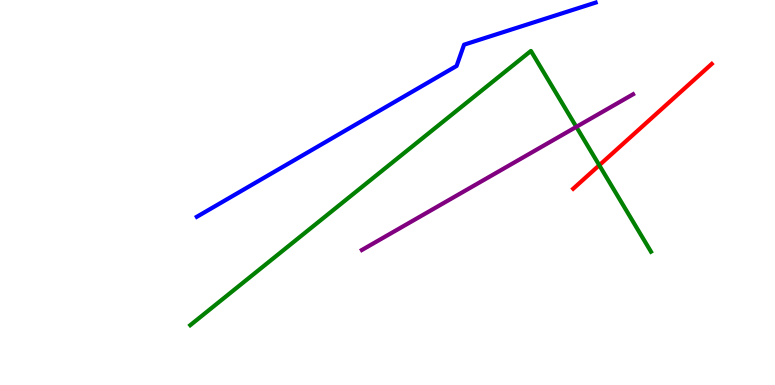[{'lines': ['blue', 'red'], 'intersections': []}, {'lines': ['green', 'red'], 'intersections': [{'x': 7.73, 'y': 5.71}]}, {'lines': ['purple', 'red'], 'intersections': []}, {'lines': ['blue', 'green'], 'intersections': []}, {'lines': ['blue', 'purple'], 'intersections': []}, {'lines': ['green', 'purple'], 'intersections': [{'x': 7.44, 'y': 6.7}]}]